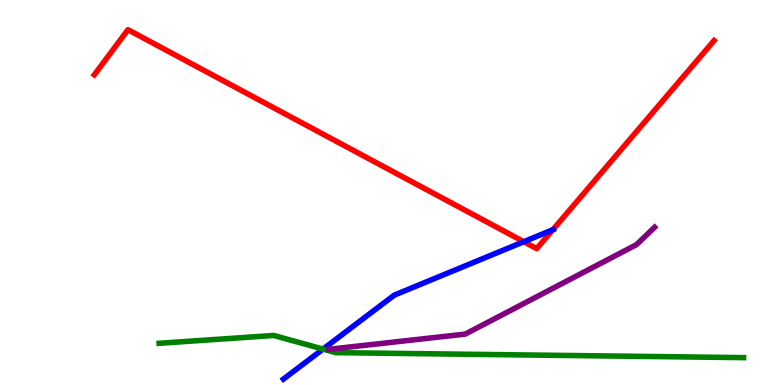[{'lines': ['blue', 'red'], 'intersections': [{'x': 6.76, 'y': 3.72}, {'x': 7.13, 'y': 4.03}]}, {'lines': ['green', 'red'], 'intersections': []}, {'lines': ['purple', 'red'], 'intersections': []}, {'lines': ['blue', 'green'], 'intersections': [{'x': 4.17, 'y': 0.933}]}, {'lines': ['blue', 'purple'], 'intersections': []}, {'lines': ['green', 'purple'], 'intersections': []}]